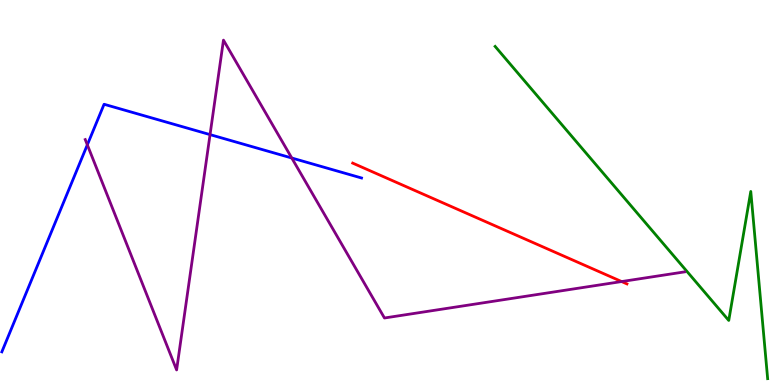[{'lines': ['blue', 'red'], 'intersections': []}, {'lines': ['green', 'red'], 'intersections': []}, {'lines': ['purple', 'red'], 'intersections': [{'x': 8.02, 'y': 2.69}]}, {'lines': ['blue', 'green'], 'intersections': []}, {'lines': ['blue', 'purple'], 'intersections': [{'x': 1.13, 'y': 6.24}, {'x': 2.71, 'y': 6.5}, {'x': 3.76, 'y': 5.9}]}, {'lines': ['green', 'purple'], 'intersections': []}]